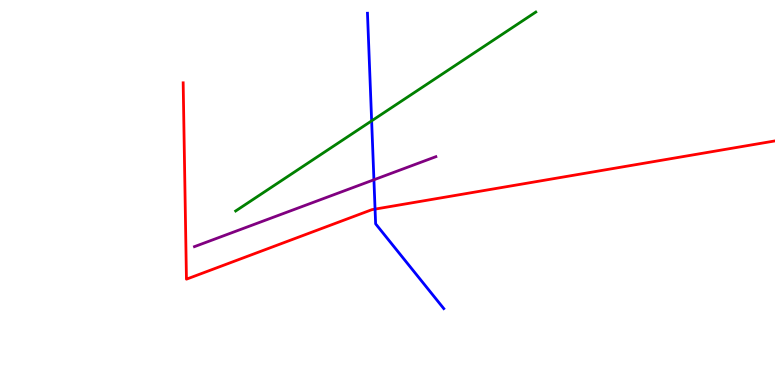[{'lines': ['blue', 'red'], 'intersections': [{'x': 4.84, 'y': 4.57}]}, {'lines': ['green', 'red'], 'intersections': []}, {'lines': ['purple', 'red'], 'intersections': []}, {'lines': ['blue', 'green'], 'intersections': [{'x': 4.8, 'y': 6.86}]}, {'lines': ['blue', 'purple'], 'intersections': [{'x': 4.82, 'y': 5.33}]}, {'lines': ['green', 'purple'], 'intersections': []}]